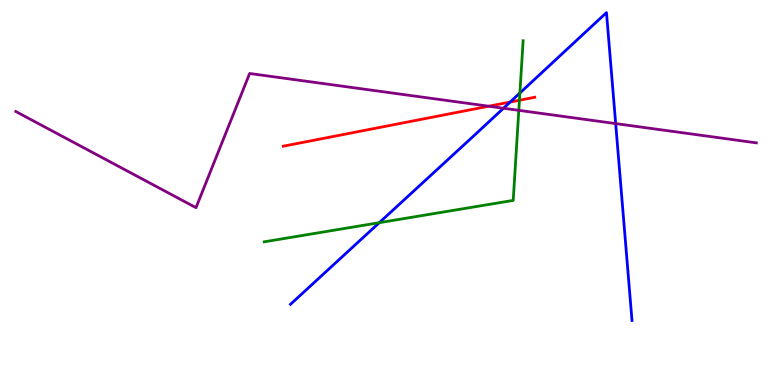[{'lines': ['blue', 'red'], 'intersections': [{'x': 6.58, 'y': 7.35}]}, {'lines': ['green', 'red'], 'intersections': [{'x': 6.7, 'y': 7.4}]}, {'lines': ['purple', 'red'], 'intersections': [{'x': 6.31, 'y': 7.24}]}, {'lines': ['blue', 'green'], 'intersections': [{'x': 4.89, 'y': 4.22}, {'x': 6.71, 'y': 7.58}]}, {'lines': ['blue', 'purple'], 'intersections': [{'x': 6.5, 'y': 7.19}, {'x': 7.94, 'y': 6.79}]}, {'lines': ['green', 'purple'], 'intersections': [{'x': 6.69, 'y': 7.13}]}]